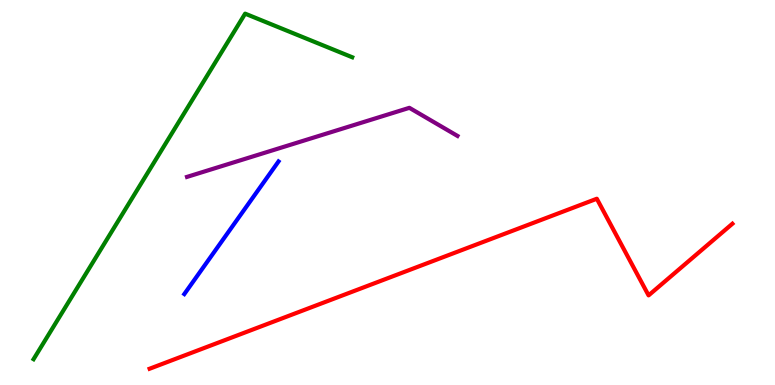[{'lines': ['blue', 'red'], 'intersections': []}, {'lines': ['green', 'red'], 'intersections': []}, {'lines': ['purple', 'red'], 'intersections': []}, {'lines': ['blue', 'green'], 'intersections': []}, {'lines': ['blue', 'purple'], 'intersections': []}, {'lines': ['green', 'purple'], 'intersections': []}]